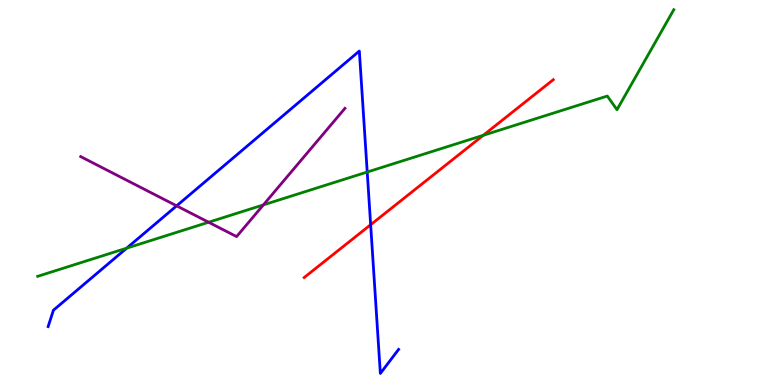[{'lines': ['blue', 'red'], 'intersections': [{'x': 4.78, 'y': 4.16}]}, {'lines': ['green', 'red'], 'intersections': [{'x': 6.24, 'y': 6.49}]}, {'lines': ['purple', 'red'], 'intersections': []}, {'lines': ['blue', 'green'], 'intersections': [{'x': 1.63, 'y': 3.55}, {'x': 4.74, 'y': 5.53}]}, {'lines': ['blue', 'purple'], 'intersections': [{'x': 2.28, 'y': 4.65}]}, {'lines': ['green', 'purple'], 'intersections': [{'x': 2.69, 'y': 4.23}, {'x': 3.4, 'y': 4.68}]}]